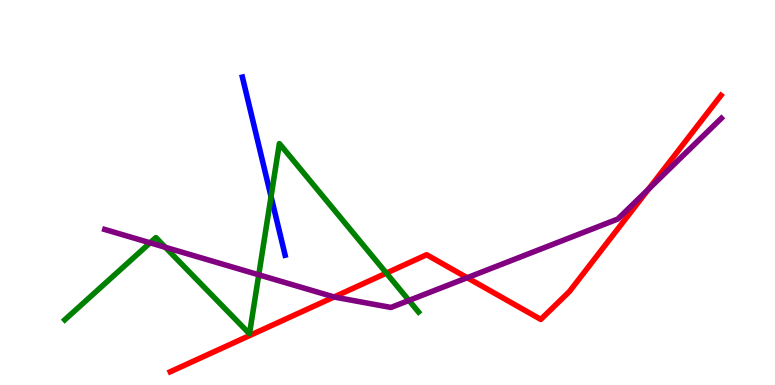[{'lines': ['blue', 'red'], 'intersections': []}, {'lines': ['green', 'red'], 'intersections': [{'x': 4.99, 'y': 2.91}]}, {'lines': ['purple', 'red'], 'intersections': [{'x': 4.31, 'y': 2.29}, {'x': 6.03, 'y': 2.79}, {'x': 8.37, 'y': 5.09}]}, {'lines': ['blue', 'green'], 'intersections': [{'x': 3.5, 'y': 4.89}]}, {'lines': ['blue', 'purple'], 'intersections': []}, {'lines': ['green', 'purple'], 'intersections': [{'x': 1.94, 'y': 3.69}, {'x': 2.13, 'y': 3.58}, {'x': 3.34, 'y': 2.86}, {'x': 5.28, 'y': 2.2}]}]